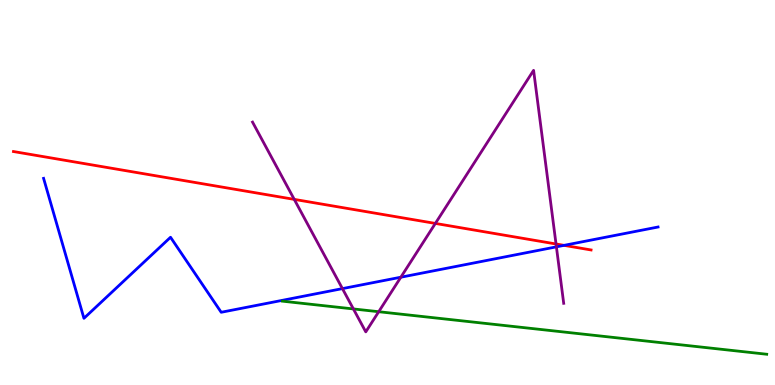[{'lines': ['blue', 'red'], 'intersections': [{'x': 7.28, 'y': 3.63}]}, {'lines': ['green', 'red'], 'intersections': []}, {'lines': ['purple', 'red'], 'intersections': [{'x': 3.8, 'y': 4.82}, {'x': 5.62, 'y': 4.2}, {'x': 7.17, 'y': 3.66}]}, {'lines': ['blue', 'green'], 'intersections': []}, {'lines': ['blue', 'purple'], 'intersections': [{'x': 4.42, 'y': 2.5}, {'x': 5.17, 'y': 2.8}, {'x': 7.18, 'y': 3.59}]}, {'lines': ['green', 'purple'], 'intersections': [{'x': 4.56, 'y': 1.98}, {'x': 4.89, 'y': 1.9}]}]